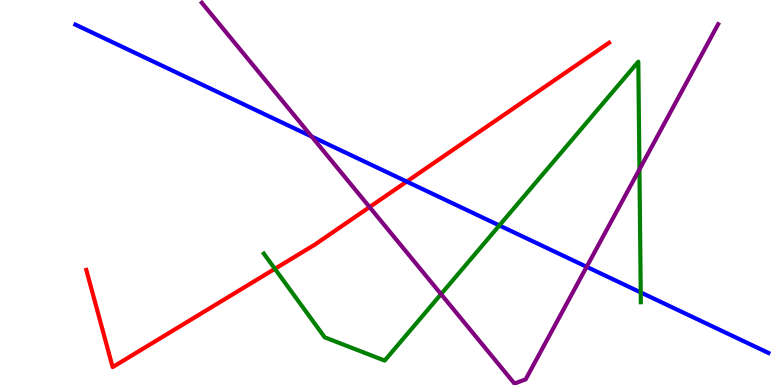[{'lines': ['blue', 'red'], 'intersections': [{'x': 5.25, 'y': 5.28}]}, {'lines': ['green', 'red'], 'intersections': [{'x': 3.55, 'y': 3.02}]}, {'lines': ['purple', 'red'], 'intersections': [{'x': 4.77, 'y': 4.62}]}, {'lines': ['blue', 'green'], 'intersections': [{'x': 6.44, 'y': 4.14}, {'x': 8.27, 'y': 2.4}]}, {'lines': ['blue', 'purple'], 'intersections': [{'x': 4.02, 'y': 6.45}, {'x': 7.57, 'y': 3.07}]}, {'lines': ['green', 'purple'], 'intersections': [{'x': 5.69, 'y': 2.36}, {'x': 8.25, 'y': 5.6}]}]